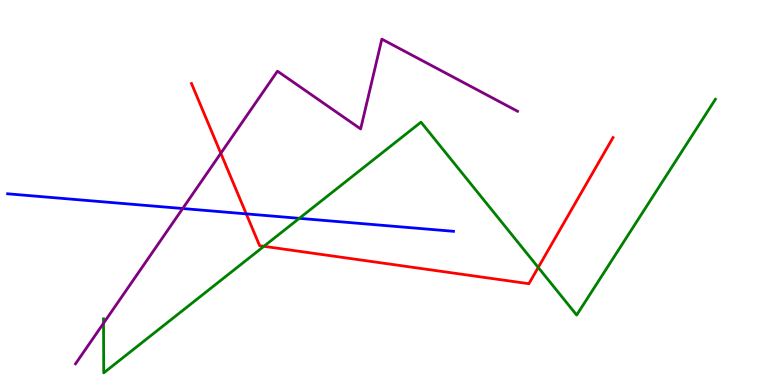[{'lines': ['blue', 'red'], 'intersections': [{'x': 3.18, 'y': 4.44}]}, {'lines': ['green', 'red'], 'intersections': [{'x': 3.41, 'y': 3.6}, {'x': 6.95, 'y': 3.05}]}, {'lines': ['purple', 'red'], 'intersections': [{'x': 2.85, 'y': 6.02}]}, {'lines': ['blue', 'green'], 'intersections': [{'x': 3.86, 'y': 4.33}]}, {'lines': ['blue', 'purple'], 'intersections': [{'x': 2.36, 'y': 4.58}]}, {'lines': ['green', 'purple'], 'intersections': [{'x': 1.34, 'y': 1.6}]}]